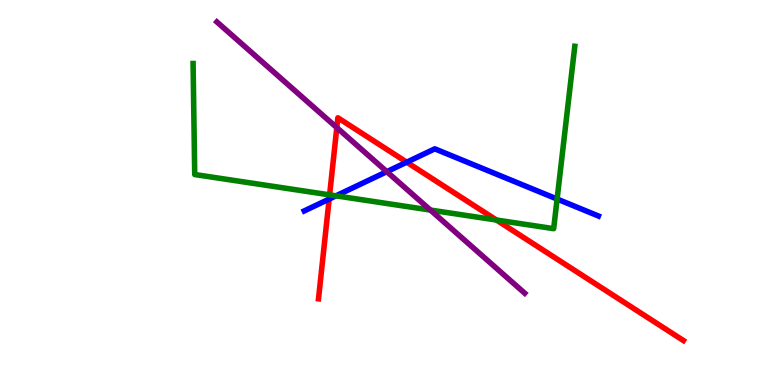[{'lines': ['blue', 'red'], 'intersections': [{'x': 4.25, 'y': 4.83}, {'x': 5.25, 'y': 5.79}]}, {'lines': ['green', 'red'], 'intersections': [{'x': 4.25, 'y': 4.94}, {'x': 6.41, 'y': 4.29}]}, {'lines': ['purple', 'red'], 'intersections': [{'x': 4.35, 'y': 6.69}]}, {'lines': ['blue', 'green'], 'intersections': [{'x': 4.34, 'y': 4.91}, {'x': 7.19, 'y': 4.83}]}, {'lines': ['blue', 'purple'], 'intersections': [{'x': 4.99, 'y': 5.54}]}, {'lines': ['green', 'purple'], 'intersections': [{'x': 5.55, 'y': 4.54}]}]